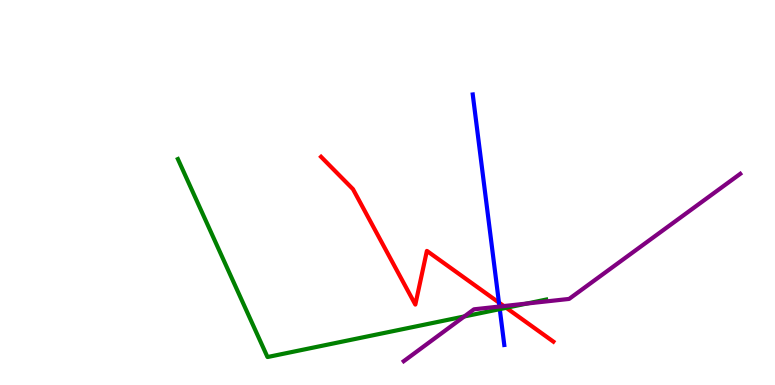[{'lines': ['blue', 'red'], 'intersections': [{'x': 6.44, 'y': 2.14}]}, {'lines': ['green', 'red'], 'intersections': [{'x': 6.53, 'y': 2.01}]}, {'lines': ['purple', 'red'], 'intersections': [{'x': 6.5, 'y': 2.05}]}, {'lines': ['blue', 'green'], 'intersections': [{'x': 6.45, 'y': 1.97}]}, {'lines': ['blue', 'purple'], 'intersections': [{'x': 6.44, 'y': 2.04}]}, {'lines': ['green', 'purple'], 'intersections': [{'x': 5.99, 'y': 1.78}, {'x': 6.8, 'y': 2.12}]}]